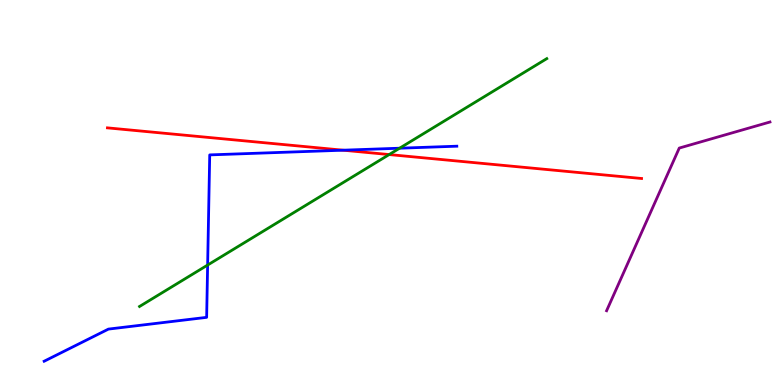[{'lines': ['blue', 'red'], 'intersections': [{'x': 4.43, 'y': 6.1}]}, {'lines': ['green', 'red'], 'intersections': [{'x': 5.02, 'y': 5.99}]}, {'lines': ['purple', 'red'], 'intersections': []}, {'lines': ['blue', 'green'], 'intersections': [{'x': 2.68, 'y': 3.12}, {'x': 5.16, 'y': 6.15}]}, {'lines': ['blue', 'purple'], 'intersections': []}, {'lines': ['green', 'purple'], 'intersections': []}]